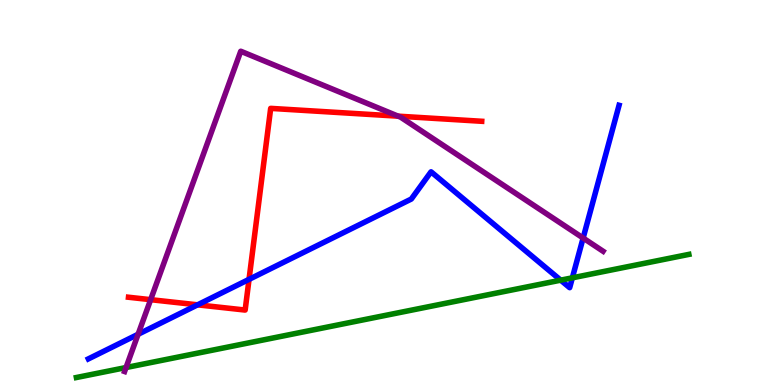[{'lines': ['blue', 'red'], 'intersections': [{'x': 2.55, 'y': 2.08}, {'x': 3.21, 'y': 2.74}]}, {'lines': ['green', 'red'], 'intersections': []}, {'lines': ['purple', 'red'], 'intersections': [{'x': 1.94, 'y': 2.22}, {'x': 5.14, 'y': 6.98}]}, {'lines': ['blue', 'green'], 'intersections': [{'x': 7.23, 'y': 2.72}, {'x': 7.39, 'y': 2.78}]}, {'lines': ['blue', 'purple'], 'intersections': [{'x': 1.78, 'y': 1.32}, {'x': 7.52, 'y': 3.82}]}, {'lines': ['green', 'purple'], 'intersections': [{'x': 1.63, 'y': 0.454}]}]